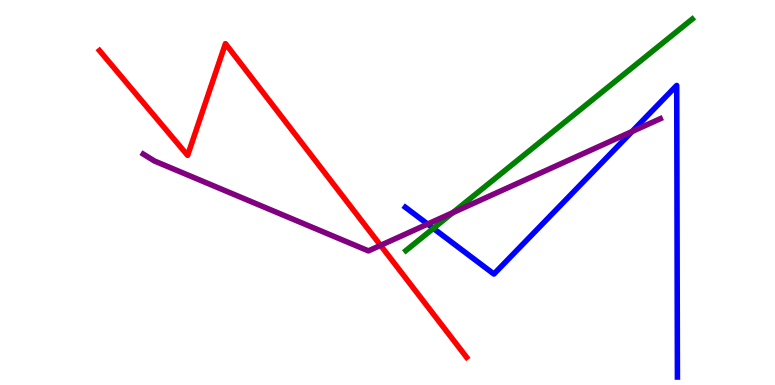[{'lines': ['blue', 'red'], 'intersections': []}, {'lines': ['green', 'red'], 'intersections': []}, {'lines': ['purple', 'red'], 'intersections': [{'x': 4.91, 'y': 3.63}]}, {'lines': ['blue', 'green'], 'intersections': [{'x': 5.59, 'y': 4.07}]}, {'lines': ['blue', 'purple'], 'intersections': [{'x': 5.52, 'y': 4.18}, {'x': 8.16, 'y': 6.58}]}, {'lines': ['green', 'purple'], 'intersections': [{'x': 5.84, 'y': 4.48}]}]